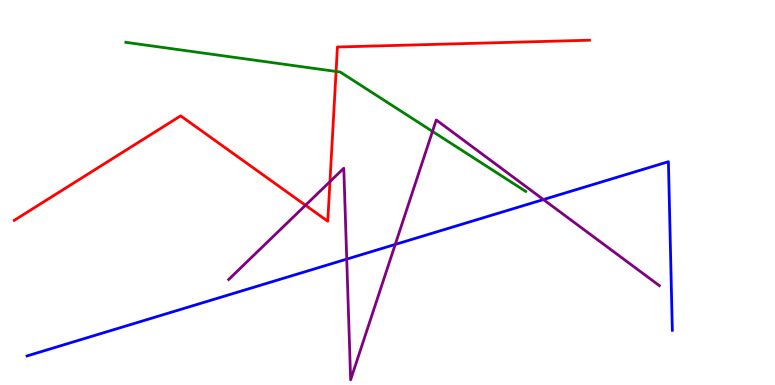[{'lines': ['blue', 'red'], 'intersections': []}, {'lines': ['green', 'red'], 'intersections': [{'x': 4.34, 'y': 8.14}]}, {'lines': ['purple', 'red'], 'intersections': [{'x': 3.94, 'y': 4.67}, {'x': 4.26, 'y': 5.28}]}, {'lines': ['blue', 'green'], 'intersections': []}, {'lines': ['blue', 'purple'], 'intersections': [{'x': 4.47, 'y': 3.27}, {'x': 5.1, 'y': 3.65}, {'x': 7.01, 'y': 4.82}]}, {'lines': ['green', 'purple'], 'intersections': [{'x': 5.58, 'y': 6.59}]}]